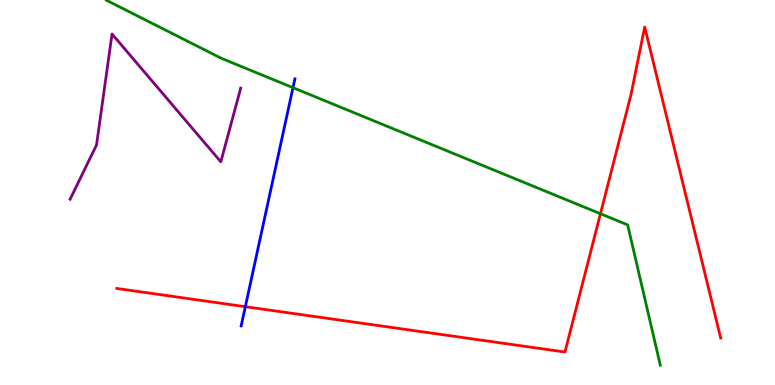[{'lines': ['blue', 'red'], 'intersections': [{'x': 3.17, 'y': 2.03}]}, {'lines': ['green', 'red'], 'intersections': [{'x': 7.75, 'y': 4.45}]}, {'lines': ['purple', 'red'], 'intersections': []}, {'lines': ['blue', 'green'], 'intersections': [{'x': 3.78, 'y': 7.72}]}, {'lines': ['blue', 'purple'], 'intersections': []}, {'lines': ['green', 'purple'], 'intersections': []}]